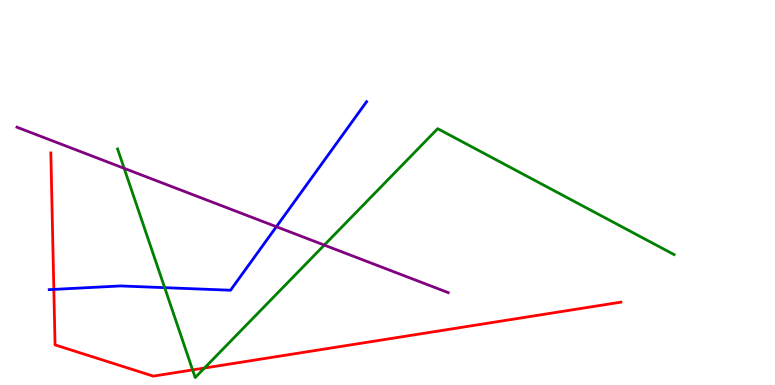[{'lines': ['blue', 'red'], 'intersections': [{'x': 0.695, 'y': 2.48}]}, {'lines': ['green', 'red'], 'intersections': [{'x': 2.49, 'y': 0.392}, {'x': 2.64, 'y': 0.441}]}, {'lines': ['purple', 'red'], 'intersections': []}, {'lines': ['blue', 'green'], 'intersections': [{'x': 2.12, 'y': 2.53}]}, {'lines': ['blue', 'purple'], 'intersections': [{'x': 3.57, 'y': 4.11}]}, {'lines': ['green', 'purple'], 'intersections': [{'x': 1.6, 'y': 5.63}, {'x': 4.18, 'y': 3.63}]}]